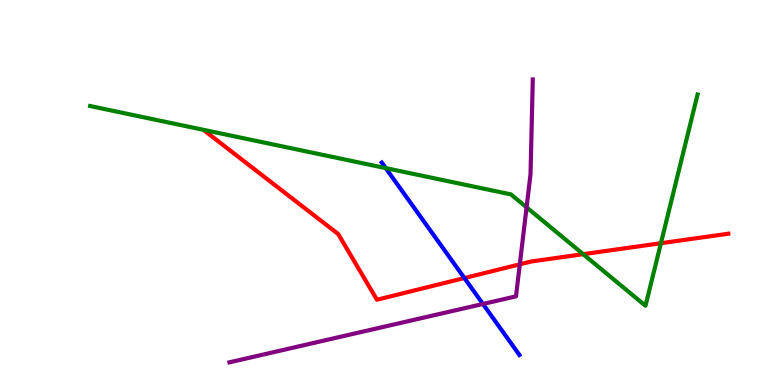[{'lines': ['blue', 'red'], 'intersections': [{'x': 5.99, 'y': 2.78}]}, {'lines': ['green', 'red'], 'intersections': [{'x': 7.52, 'y': 3.4}, {'x': 8.53, 'y': 3.68}]}, {'lines': ['purple', 'red'], 'intersections': [{'x': 6.71, 'y': 3.13}]}, {'lines': ['blue', 'green'], 'intersections': [{'x': 4.98, 'y': 5.63}]}, {'lines': ['blue', 'purple'], 'intersections': [{'x': 6.23, 'y': 2.1}]}, {'lines': ['green', 'purple'], 'intersections': [{'x': 6.79, 'y': 4.61}]}]